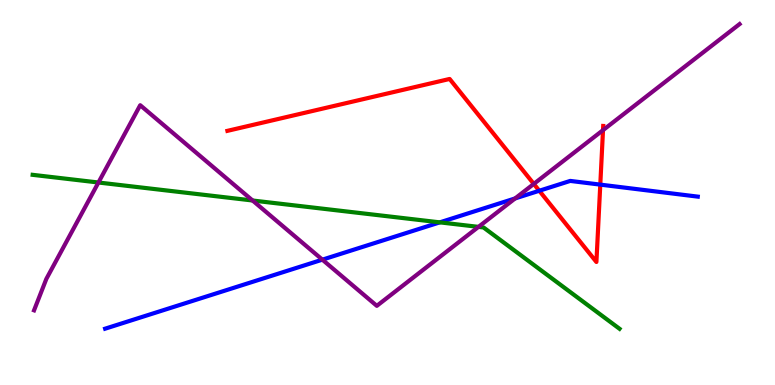[{'lines': ['blue', 'red'], 'intersections': [{'x': 6.96, 'y': 5.05}, {'x': 7.75, 'y': 5.2}]}, {'lines': ['green', 'red'], 'intersections': []}, {'lines': ['purple', 'red'], 'intersections': [{'x': 6.89, 'y': 5.22}, {'x': 7.78, 'y': 6.62}]}, {'lines': ['blue', 'green'], 'intersections': [{'x': 5.67, 'y': 4.22}]}, {'lines': ['blue', 'purple'], 'intersections': [{'x': 4.16, 'y': 3.26}, {'x': 6.65, 'y': 4.85}]}, {'lines': ['green', 'purple'], 'intersections': [{'x': 1.27, 'y': 5.26}, {'x': 3.26, 'y': 4.79}, {'x': 6.17, 'y': 4.11}]}]